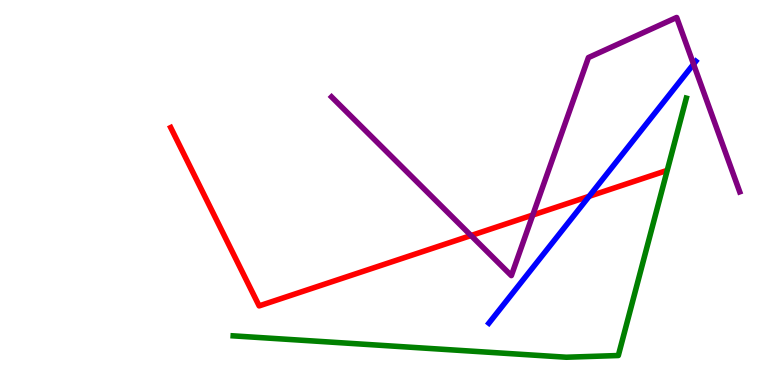[{'lines': ['blue', 'red'], 'intersections': [{'x': 7.6, 'y': 4.9}]}, {'lines': ['green', 'red'], 'intersections': []}, {'lines': ['purple', 'red'], 'intersections': [{'x': 6.08, 'y': 3.88}, {'x': 6.87, 'y': 4.41}]}, {'lines': ['blue', 'green'], 'intersections': []}, {'lines': ['blue', 'purple'], 'intersections': [{'x': 8.95, 'y': 8.33}]}, {'lines': ['green', 'purple'], 'intersections': []}]